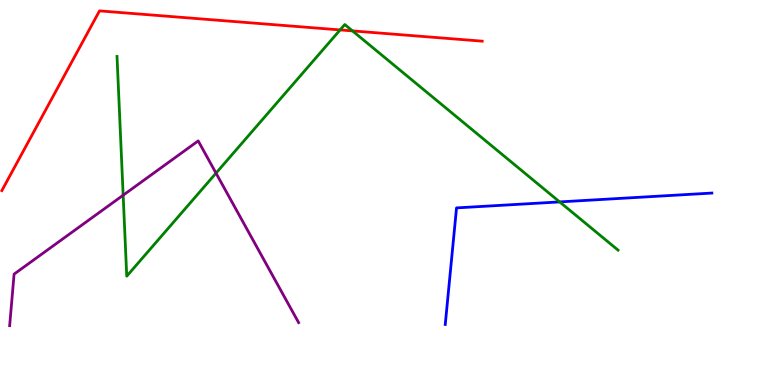[{'lines': ['blue', 'red'], 'intersections': []}, {'lines': ['green', 'red'], 'intersections': [{'x': 4.39, 'y': 9.22}, {'x': 4.55, 'y': 9.2}]}, {'lines': ['purple', 'red'], 'intersections': []}, {'lines': ['blue', 'green'], 'intersections': [{'x': 7.22, 'y': 4.76}]}, {'lines': ['blue', 'purple'], 'intersections': []}, {'lines': ['green', 'purple'], 'intersections': [{'x': 1.59, 'y': 4.93}, {'x': 2.79, 'y': 5.5}]}]